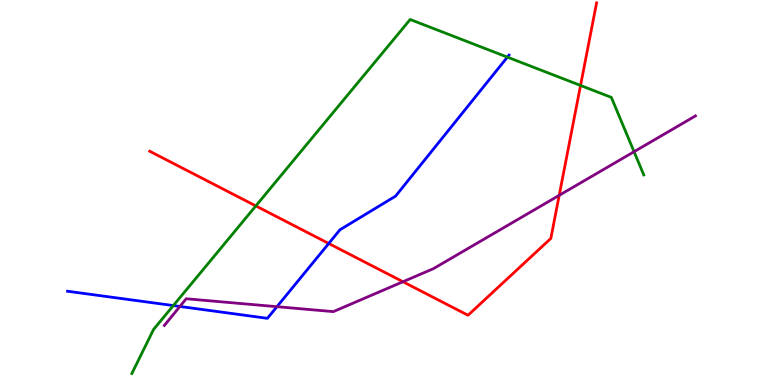[{'lines': ['blue', 'red'], 'intersections': [{'x': 4.24, 'y': 3.68}]}, {'lines': ['green', 'red'], 'intersections': [{'x': 3.3, 'y': 4.65}, {'x': 7.49, 'y': 7.78}]}, {'lines': ['purple', 'red'], 'intersections': [{'x': 5.2, 'y': 2.68}, {'x': 7.22, 'y': 4.93}]}, {'lines': ['blue', 'green'], 'intersections': [{'x': 2.24, 'y': 2.06}, {'x': 6.55, 'y': 8.52}]}, {'lines': ['blue', 'purple'], 'intersections': [{'x': 2.32, 'y': 2.04}, {'x': 3.57, 'y': 2.03}]}, {'lines': ['green', 'purple'], 'intersections': [{'x': 8.18, 'y': 6.06}]}]